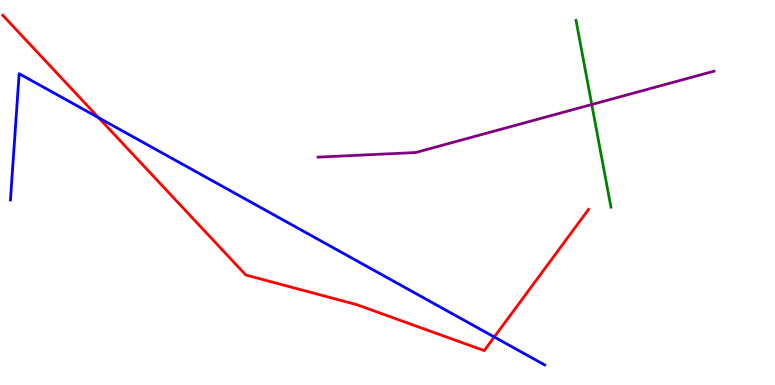[{'lines': ['blue', 'red'], 'intersections': [{'x': 1.27, 'y': 6.94}, {'x': 6.38, 'y': 1.25}]}, {'lines': ['green', 'red'], 'intersections': []}, {'lines': ['purple', 'red'], 'intersections': []}, {'lines': ['blue', 'green'], 'intersections': []}, {'lines': ['blue', 'purple'], 'intersections': []}, {'lines': ['green', 'purple'], 'intersections': [{'x': 7.64, 'y': 7.29}]}]